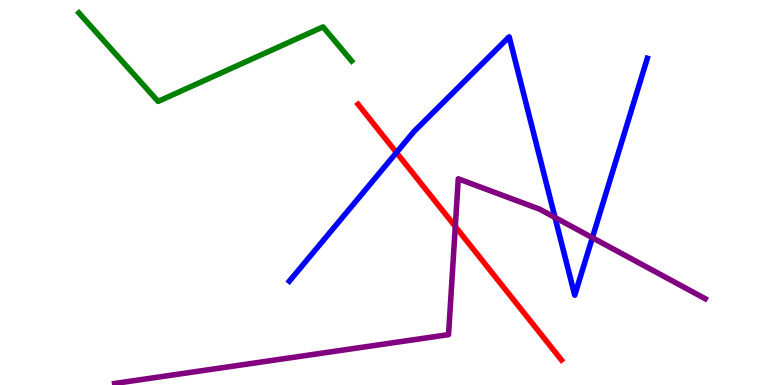[{'lines': ['blue', 'red'], 'intersections': [{'x': 5.12, 'y': 6.04}]}, {'lines': ['green', 'red'], 'intersections': []}, {'lines': ['purple', 'red'], 'intersections': [{'x': 5.87, 'y': 4.12}]}, {'lines': ['blue', 'green'], 'intersections': []}, {'lines': ['blue', 'purple'], 'intersections': [{'x': 7.16, 'y': 4.35}, {'x': 7.64, 'y': 3.83}]}, {'lines': ['green', 'purple'], 'intersections': []}]